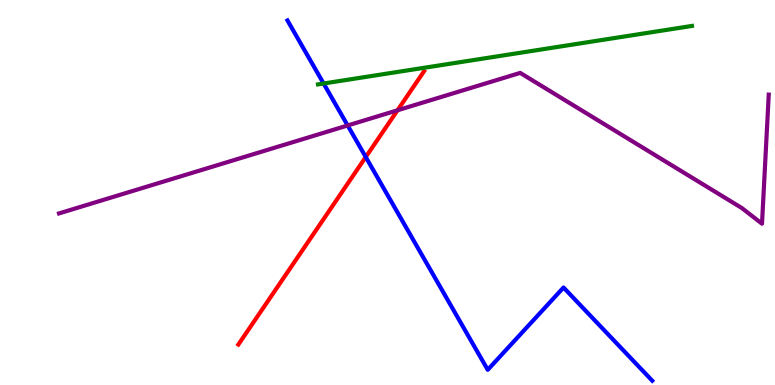[{'lines': ['blue', 'red'], 'intersections': [{'x': 4.72, 'y': 5.92}]}, {'lines': ['green', 'red'], 'intersections': []}, {'lines': ['purple', 'red'], 'intersections': [{'x': 5.13, 'y': 7.14}]}, {'lines': ['blue', 'green'], 'intersections': [{'x': 4.18, 'y': 7.83}]}, {'lines': ['blue', 'purple'], 'intersections': [{'x': 4.49, 'y': 6.74}]}, {'lines': ['green', 'purple'], 'intersections': []}]